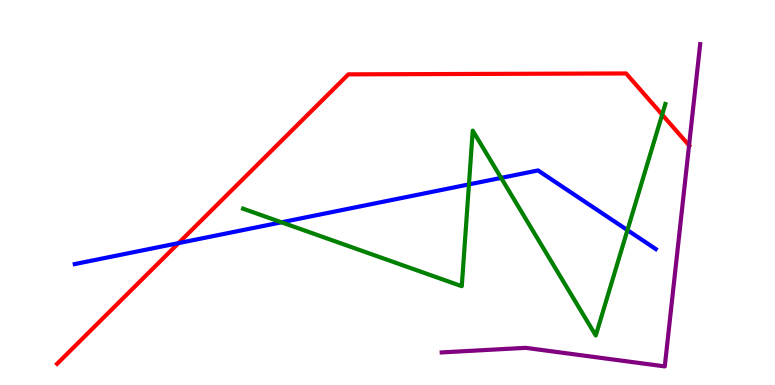[{'lines': ['blue', 'red'], 'intersections': [{'x': 2.3, 'y': 3.69}]}, {'lines': ['green', 'red'], 'intersections': [{'x': 8.54, 'y': 7.02}]}, {'lines': ['purple', 'red'], 'intersections': [{'x': 8.89, 'y': 6.22}]}, {'lines': ['blue', 'green'], 'intersections': [{'x': 3.63, 'y': 4.23}, {'x': 6.05, 'y': 5.21}, {'x': 6.47, 'y': 5.38}, {'x': 8.1, 'y': 4.02}]}, {'lines': ['blue', 'purple'], 'intersections': []}, {'lines': ['green', 'purple'], 'intersections': []}]